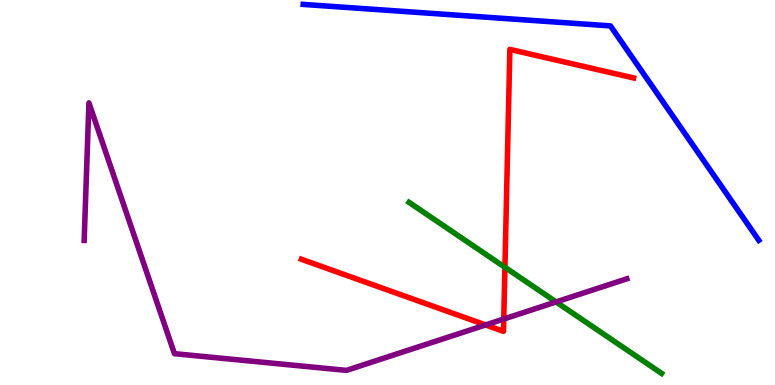[{'lines': ['blue', 'red'], 'intersections': []}, {'lines': ['green', 'red'], 'intersections': [{'x': 6.52, 'y': 3.06}]}, {'lines': ['purple', 'red'], 'intersections': [{'x': 6.27, 'y': 1.56}, {'x': 6.5, 'y': 1.71}]}, {'lines': ['blue', 'green'], 'intersections': []}, {'lines': ['blue', 'purple'], 'intersections': []}, {'lines': ['green', 'purple'], 'intersections': [{'x': 7.18, 'y': 2.16}]}]